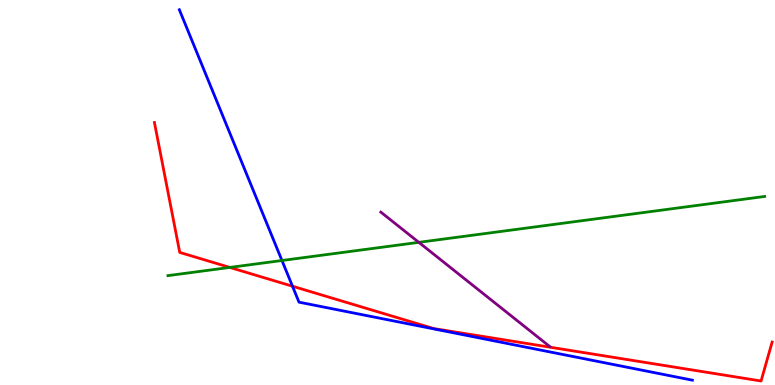[{'lines': ['blue', 'red'], 'intersections': [{'x': 3.77, 'y': 2.57}]}, {'lines': ['green', 'red'], 'intersections': [{'x': 2.97, 'y': 3.05}]}, {'lines': ['purple', 'red'], 'intersections': []}, {'lines': ['blue', 'green'], 'intersections': [{'x': 3.64, 'y': 3.23}]}, {'lines': ['blue', 'purple'], 'intersections': []}, {'lines': ['green', 'purple'], 'intersections': [{'x': 5.4, 'y': 3.71}]}]